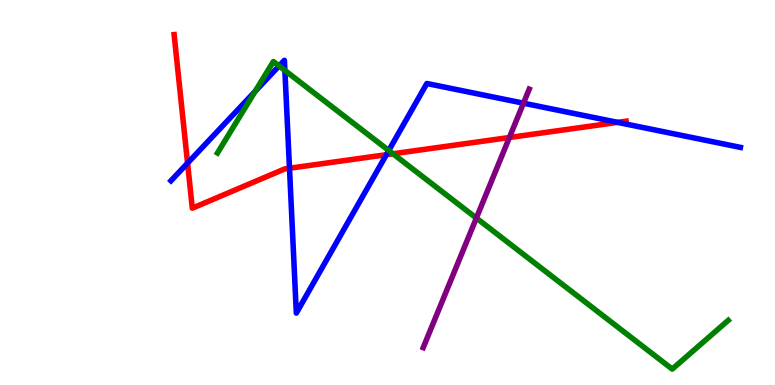[{'lines': ['blue', 'red'], 'intersections': [{'x': 2.42, 'y': 5.76}, {'x': 3.74, 'y': 5.63}, {'x': 4.99, 'y': 5.98}, {'x': 7.97, 'y': 6.82}]}, {'lines': ['green', 'red'], 'intersections': [{'x': 5.07, 'y': 6.01}]}, {'lines': ['purple', 'red'], 'intersections': [{'x': 6.57, 'y': 6.43}]}, {'lines': ['blue', 'green'], 'intersections': [{'x': 3.29, 'y': 7.63}, {'x': 3.6, 'y': 8.29}, {'x': 3.68, 'y': 8.17}, {'x': 5.02, 'y': 6.09}]}, {'lines': ['blue', 'purple'], 'intersections': [{'x': 6.75, 'y': 7.32}]}, {'lines': ['green', 'purple'], 'intersections': [{'x': 6.15, 'y': 4.34}]}]